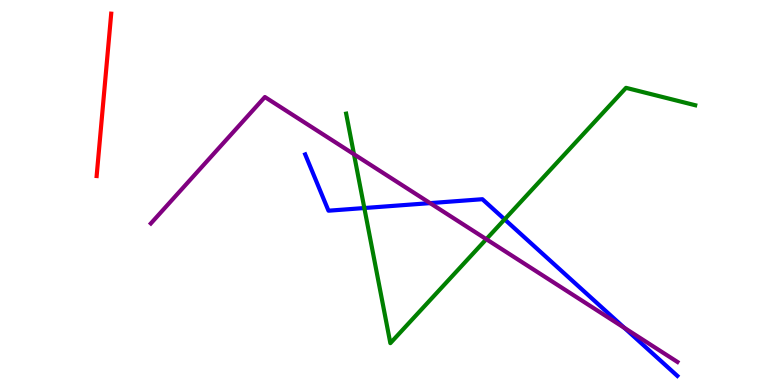[{'lines': ['blue', 'red'], 'intersections': []}, {'lines': ['green', 'red'], 'intersections': []}, {'lines': ['purple', 'red'], 'intersections': []}, {'lines': ['blue', 'green'], 'intersections': [{'x': 4.7, 'y': 4.6}, {'x': 6.51, 'y': 4.3}]}, {'lines': ['blue', 'purple'], 'intersections': [{'x': 5.55, 'y': 4.72}, {'x': 8.06, 'y': 1.48}]}, {'lines': ['green', 'purple'], 'intersections': [{'x': 4.57, 'y': 5.99}, {'x': 6.27, 'y': 3.79}]}]